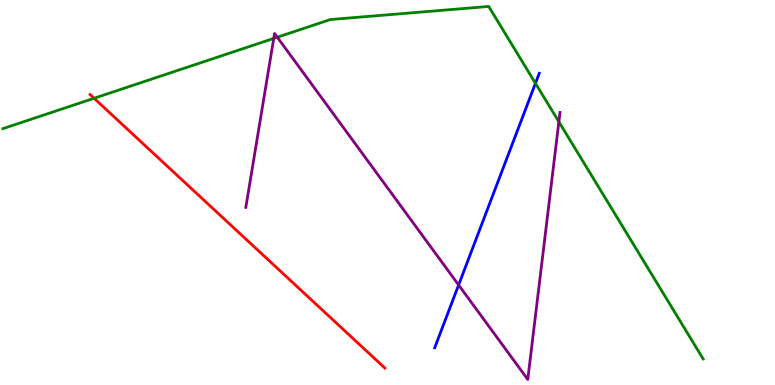[{'lines': ['blue', 'red'], 'intersections': []}, {'lines': ['green', 'red'], 'intersections': [{'x': 1.21, 'y': 7.45}]}, {'lines': ['purple', 'red'], 'intersections': []}, {'lines': ['blue', 'green'], 'intersections': [{'x': 6.91, 'y': 7.84}]}, {'lines': ['blue', 'purple'], 'intersections': [{'x': 5.92, 'y': 2.6}]}, {'lines': ['green', 'purple'], 'intersections': [{'x': 3.53, 'y': 9.0}, {'x': 3.58, 'y': 9.03}, {'x': 7.21, 'y': 6.84}]}]